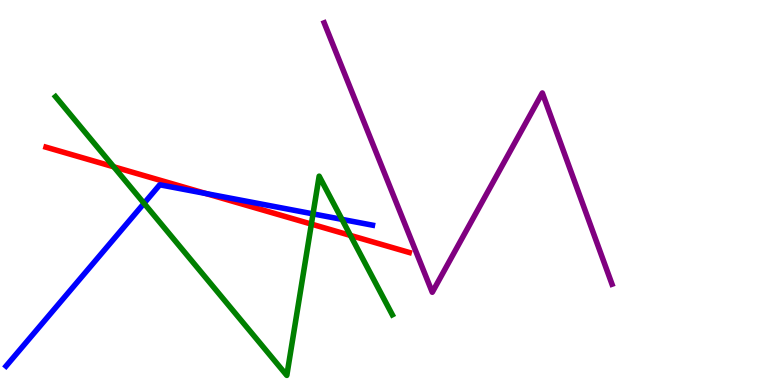[{'lines': ['blue', 'red'], 'intersections': [{'x': 2.66, 'y': 4.97}]}, {'lines': ['green', 'red'], 'intersections': [{'x': 1.47, 'y': 5.67}, {'x': 4.02, 'y': 4.18}, {'x': 4.52, 'y': 3.89}]}, {'lines': ['purple', 'red'], 'intersections': []}, {'lines': ['blue', 'green'], 'intersections': [{'x': 1.86, 'y': 4.72}, {'x': 4.04, 'y': 4.44}, {'x': 4.41, 'y': 4.3}]}, {'lines': ['blue', 'purple'], 'intersections': []}, {'lines': ['green', 'purple'], 'intersections': []}]